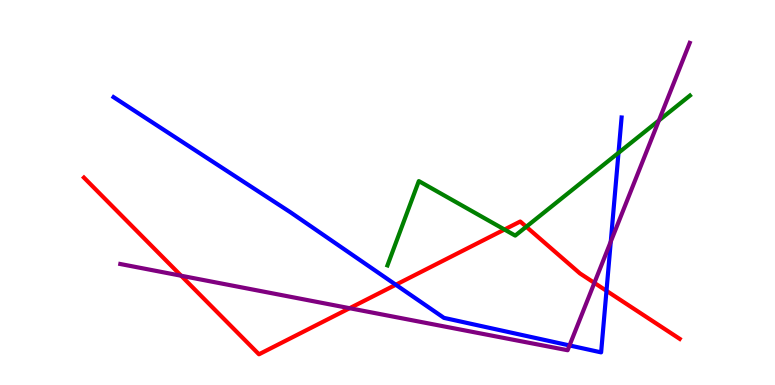[{'lines': ['blue', 'red'], 'intersections': [{'x': 5.11, 'y': 2.6}, {'x': 7.83, 'y': 2.45}]}, {'lines': ['green', 'red'], 'intersections': [{'x': 6.51, 'y': 4.04}, {'x': 6.79, 'y': 4.11}]}, {'lines': ['purple', 'red'], 'intersections': [{'x': 2.34, 'y': 2.84}, {'x': 4.51, 'y': 1.99}, {'x': 7.67, 'y': 2.65}]}, {'lines': ['blue', 'green'], 'intersections': [{'x': 7.98, 'y': 6.03}]}, {'lines': ['blue', 'purple'], 'intersections': [{'x': 7.35, 'y': 1.03}, {'x': 7.88, 'y': 3.72}]}, {'lines': ['green', 'purple'], 'intersections': [{'x': 8.5, 'y': 6.87}]}]